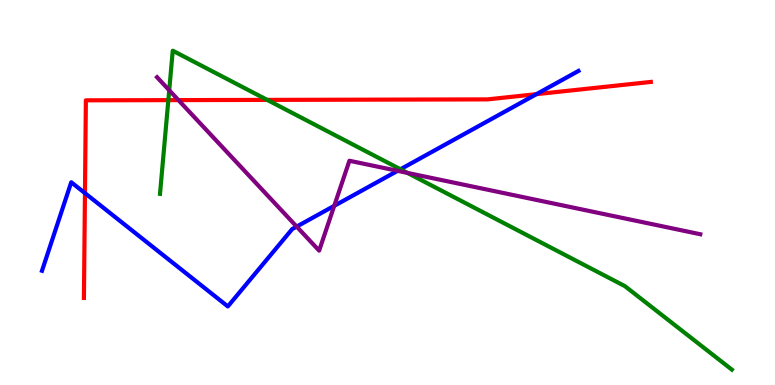[{'lines': ['blue', 'red'], 'intersections': [{'x': 1.1, 'y': 4.98}, {'x': 6.92, 'y': 7.55}]}, {'lines': ['green', 'red'], 'intersections': [{'x': 2.17, 'y': 7.4}, {'x': 3.45, 'y': 7.41}]}, {'lines': ['purple', 'red'], 'intersections': [{'x': 2.3, 'y': 7.4}]}, {'lines': ['blue', 'green'], 'intersections': [{'x': 5.17, 'y': 5.6}]}, {'lines': ['blue', 'purple'], 'intersections': [{'x': 3.83, 'y': 4.11}, {'x': 4.31, 'y': 4.65}, {'x': 5.13, 'y': 5.56}]}, {'lines': ['green', 'purple'], 'intersections': [{'x': 2.18, 'y': 7.66}, {'x': 5.26, 'y': 5.51}]}]